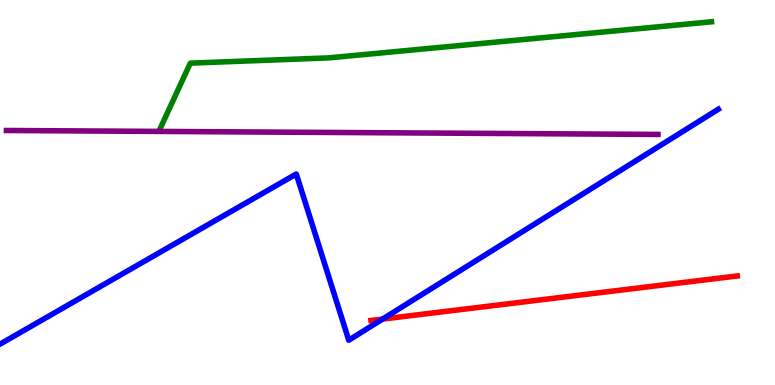[{'lines': ['blue', 'red'], 'intersections': [{'x': 4.94, 'y': 1.71}]}, {'lines': ['green', 'red'], 'intersections': []}, {'lines': ['purple', 'red'], 'intersections': []}, {'lines': ['blue', 'green'], 'intersections': []}, {'lines': ['blue', 'purple'], 'intersections': []}, {'lines': ['green', 'purple'], 'intersections': []}]